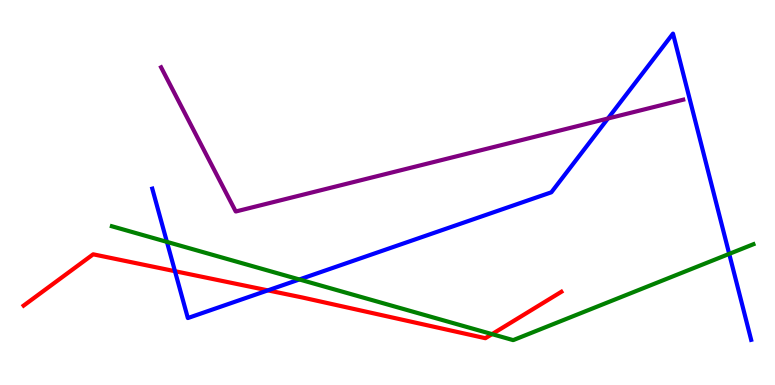[{'lines': ['blue', 'red'], 'intersections': [{'x': 2.26, 'y': 2.96}, {'x': 3.46, 'y': 2.46}]}, {'lines': ['green', 'red'], 'intersections': [{'x': 6.35, 'y': 1.32}]}, {'lines': ['purple', 'red'], 'intersections': []}, {'lines': ['blue', 'green'], 'intersections': [{'x': 2.15, 'y': 3.72}, {'x': 3.86, 'y': 2.74}, {'x': 9.41, 'y': 3.41}]}, {'lines': ['blue', 'purple'], 'intersections': [{'x': 7.84, 'y': 6.92}]}, {'lines': ['green', 'purple'], 'intersections': []}]